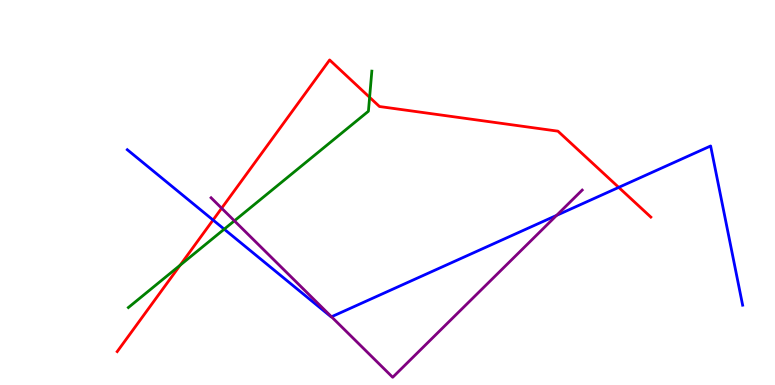[{'lines': ['blue', 'red'], 'intersections': [{'x': 2.75, 'y': 4.29}, {'x': 7.98, 'y': 5.13}]}, {'lines': ['green', 'red'], 'intersections': [{'x': 2.32, 'y': 3.11}, {'x': 4.77, 'y': 7.47}]}, {'lines': ['purple', 'red'], 'intersections': [{'x': 2.86, 'y': 4.59}]}, {'lines': ['blue', 'green'], 'intersections': [{'x': 2.89, 'y': 4.05}]}, {'lines': ['blue', 'purple'], 'intersections': [{'x': 4.28, 'y': 1.77}, {'x': 7.18, 'y': 4.41}]}, {'lines': ['green', 'purple'], 'intersections': [{'x': 3.02, 'y': 4.26}]}]